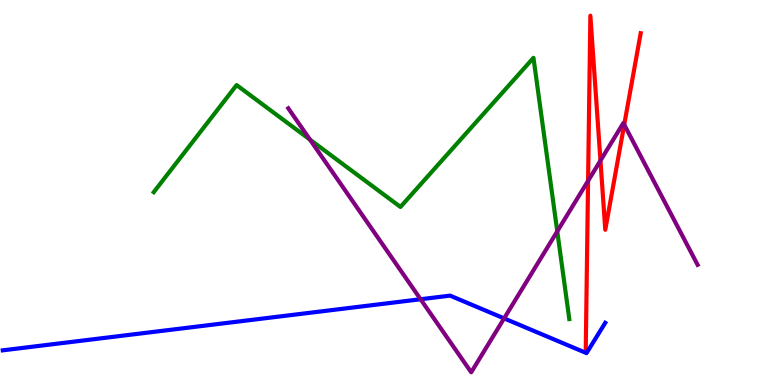[{'lines': ['blue', 'red'], 'intersections': []}, {'lines': ['green', 'red'], 'intersections': []}, {'lines': ['purple', 'red'], 'intersections': [{'x': 7.59, 'y': 5.3}, {'x': 7.75, 'y': 5.83}, {'x': 8.05, 'y': 6.76}]}, {'lines': ['blue', 'green'], 'intersections': []}, {'lines': ['blue', 'purple'], 'intersections': [{'x': 5.43, 'y': 2.23}, {'x': 6.5, 'y': 1.73}]}, {'lines': ['green', 'purple'], 'intersections': [{'x': 4.0, 'y': 6.37}, {'x': 7.19, 'y': 3.99}]}]